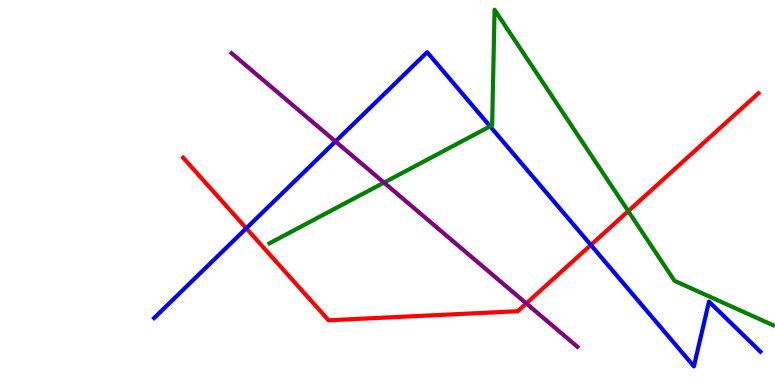[{'lines': ['blue', 'red'], 'intersections': [{'x': 3.18, 'y': 4.07}, {'x': 7.62, 'y': 3.64}]}, {'lines': ['green', 'red'], 'intersections': [{'x': 8.11, 'y': 4.52}]}, {'lines': ['purple', 'red'], 'intersections': [{'x': 6.79, 'y': 2.12}]}, {'lines': ['blue', 'green'], 'intersections': [{'x': 6.32, 'y': 6.72}]}, {'lines': ['blue', 'purple'], 'intersections': [{'x': 4.33, 'y': 6.33}]}, {'lines': ['green', 'purple'], 'intersections': [{'x': 4.95, 'y': 5.26}]}]